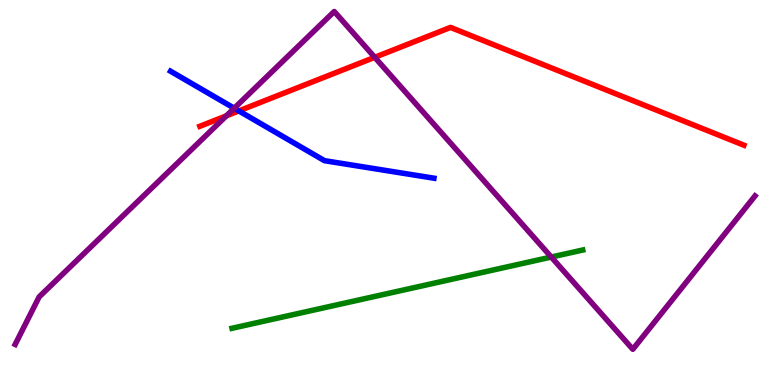[{'lines': ['blue', 'red'], 'intersections': [{'x': 3.08, 'y': 7.12}]}, {'lines': ['green', 'red'], 'intersections': []}, {'lines': ['purple', 'red'], 'intersections': [{'x': 2.92, 'y': 6.99}, {'x': 4.84, 'y': 8.51}]}, {'lines': ['blue', 'green'], 'intersections': []}, {'lines': ['blue', 'purple'], 'intersections': [{'x': 3.02, 'y': 7.19}]}, {'lines': ['green', 'purple'], 'intersections': [{'x': 7.11, 'y': 3.32}]}]